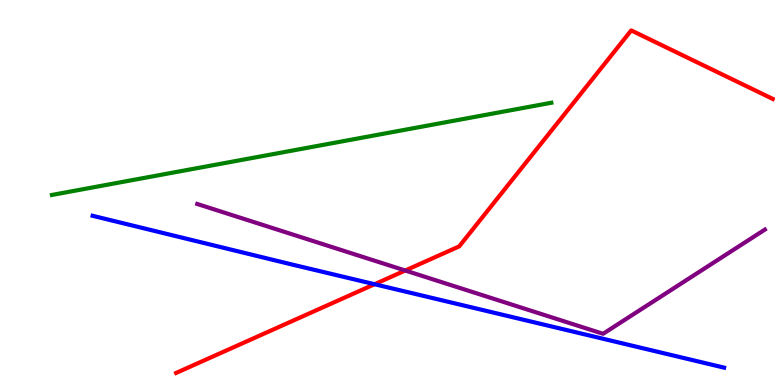[{'lines': ['blue', 'red'], 'intersections': [{'x': 4.83, 'y': 2.62}]}, {'lines': ['green', 'red'], 'intersections': []}, {'lines': ['purple', 'red'], 'intersections': [{'x': 5.23, 'y': 2.97}]}, {'lines': ['blue', 'green'], 'intersections': []}, {'lines': ['blue', 'purple'], 'intersections': []}, {'lines': ['green', 'purple'], 'intersections': []}]